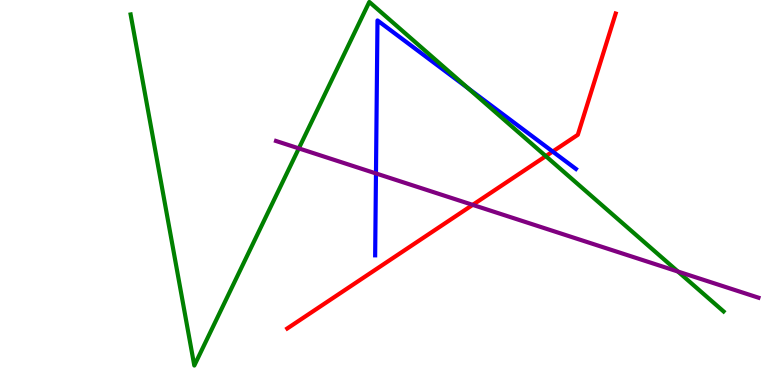[{'lines': ['blue', 'red'], 'intersections': [{'x': 7.13, 'y': 6.06}]}, {'lines': ['green', 'red'], 'intersections': [{'x': 7.04, 'y': 5.94}]}, {'lines': ['purple', 'red'], 'intersections': [{'x': 6.1, 'y': 4.68}]}, {'lines': ['blue', 'green'], 'intersections': [{'x': 6.04, 'y': 7.71}]}, {'lines': ['blue', 'purple'], 'intersections': [{'x': 4.85, 'y': 5.49}]}, {'lines': ['green', 'purple'], 'intersections': [{'x': 3.86, 'y': 6.15}, {'x': 8.75, 'y': 2.95}]}]